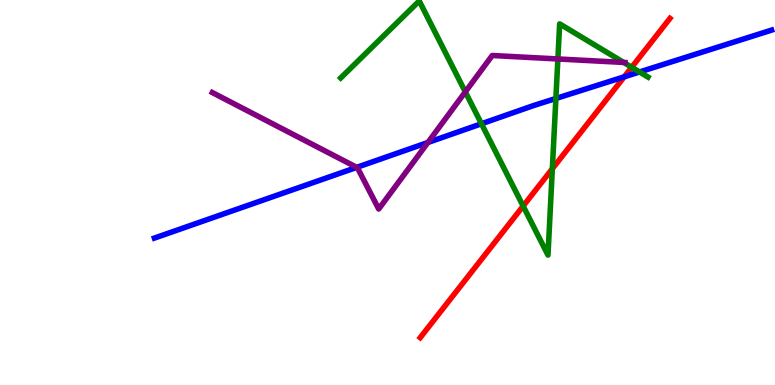[{'lines': ['blue', 'red'], 'intersections': [{'x': 8.05, 'y': 8.0}]}, {'lines': ['green', 'red'], 'intersections': [{'x': 6.75, 'y': 4.65}, {'x': 7.13, 'y': 5.62}, {'x': 8.15, 'y': 8.25}]}, {'lines': ['purple', 'red'], 'intersections': []}, {'lines': ['blue', 'green'], 'intersections': [{'x': 6.21, 'y': 6.79}, {'x': 7.17, 'y': 7.44}, {'x': 8.25, 'y': 8.13}]}, {'lines': ['blue', 'purple'], 'intersections': [{'x': 4.6, 'y': 5.65}, {'x': 5.52, 'y': 6.3}]}, {'lines': ['green', 'purple'], 'intersections': [{'x': 6.0, 'y': 7.61}, {'x': 7.2, 'y': 8.47}, {'x': 8.05, 'y': 8.38}]}]